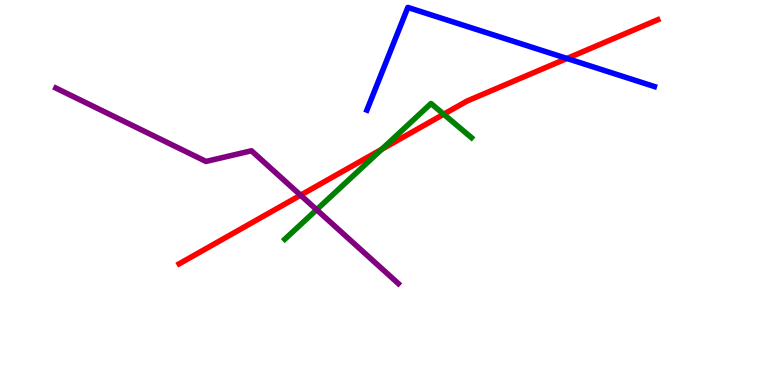[{'lines': ['blue', 'red'], 'intersections': [{'x': 7.32, 'y': 8.48}]}, {'lines': ['green', 'red'], 'intersections': [{'x': 4.92, 'y': 6.12}, {'x': 5.73, 'y': 7.03}]}, {'lines': ['purple', 'red'], 'intersections': [{'x': 3.88, 'y': 4.93}]}, {'lines': ['blue', 'green'], 'intersections': []}, {'lines': ['blue', 'purple'], 'intersections': []}, {'lines': ['green', 'purple'], 'intersections': [{'x': 4.09, 'y': 4.55}]}]